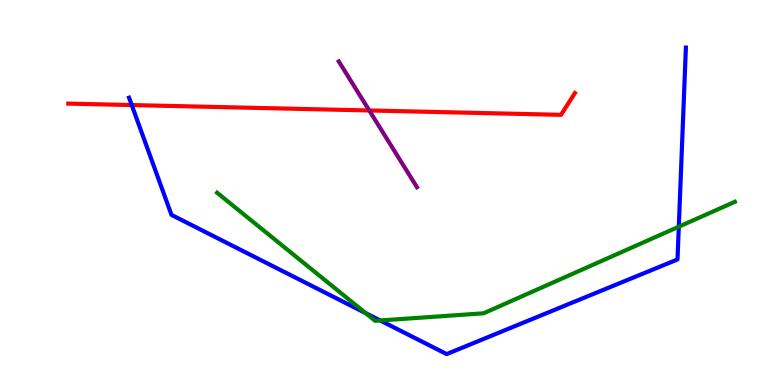[{'lines': ['blue', 'red'], 'intersections': [{'x': 1.7, 'y': 7.27}]}, {'lines': ['green', 'red'], 'intersections': []}, {'lines': ['purple', 'red'], 'intersections': [{'x': 4.76, 'y': 7.13}]}, {'lines': ['blue', 'green'], 'intersections': [{'x': 4.72, 'y': 1.87}, {'x': 4.91, 'y': 1.68}, {'x': 8.76, 'y': 4.11}]}, {'lines': ['blue', 'purple'], 'intersections': []}, {'lines': ['green', 'purple'], 'intersections': []}]